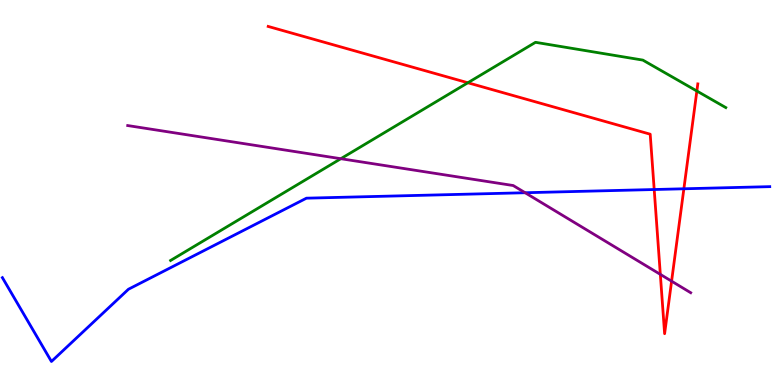[{'lines': ['blue', 'red'], 'intersections': [{'x': 8.44, 'y': 5.08}, {'x': 8.82, 'y': 5.1}]}, {'lines': ['green', 'red'], 'intersections': [{'x': 6.04, 'y': 7.85}, {'x': 8.99, 'y': 7.64}]}, {'lines': ['purple', 'red'], 'intersections': [{'x': 8.52, 'y': 2.87}, {'x': 8.67, 'y': 2.7}]}, {'lines': ['blue', 'green'], 'intersections': []}, {'lines': ['blue', 'purple'], 'intersections': [{'x': 6.78, 'y': 4.99}]}, {'lines': ['green', 'purple'], 'intersections': [{'x': 4.4, 'y': 5.88}]}]